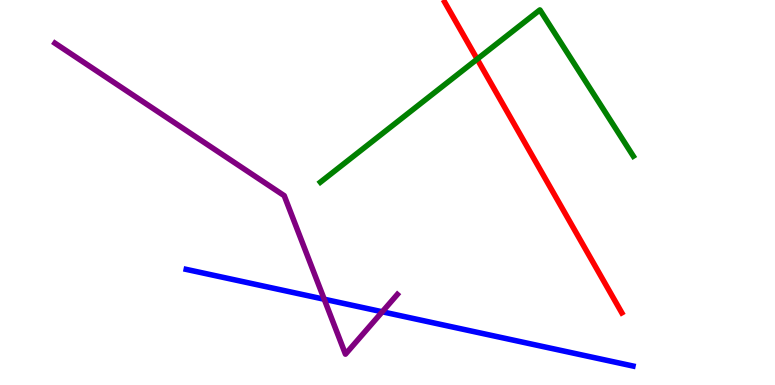[{'lines': ['blue', 'red'], 'intersections': []}, {'lines': ['green', 'red'], 'intersections': [{'x': 6.16, 'y': 8.46}]}, {'lines': ['purple', 'red'], 'intersections': []}, {'lines': ['blue', 'green'], 'intersections': []}, {'lines': ['blue', 'purple'], 'intersections': [{'x': 4.18, 'y': 2.23}, {'x': 4.93, 'y': 1.9}]}, {'lines': ['green', 'purple'], 'intersections': []}]